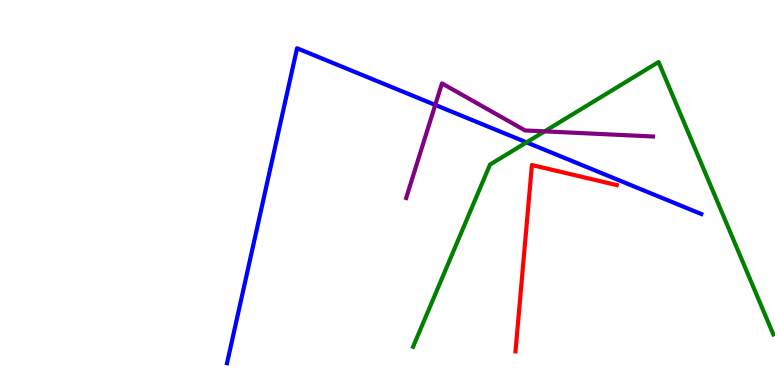[{'lines': ['blue', 'red'], 'intersections': []}, {'lines': ['green', 'red'], 'intersections': []}, {'lines': ['purple', 'red'], 'intersections': []}, {'lines': ['blue', 'green'], 'intersections': [{'x': 6.79, 'y': 6.3}]}, {'lines': ['blue', 'purple'], 'intersections': [{'x': 5.62, 'y': 7.27}]}, {'lines': ['green', 'purple'], 'intersections': [{'x': 7.03, 'y': 6.59}]}]